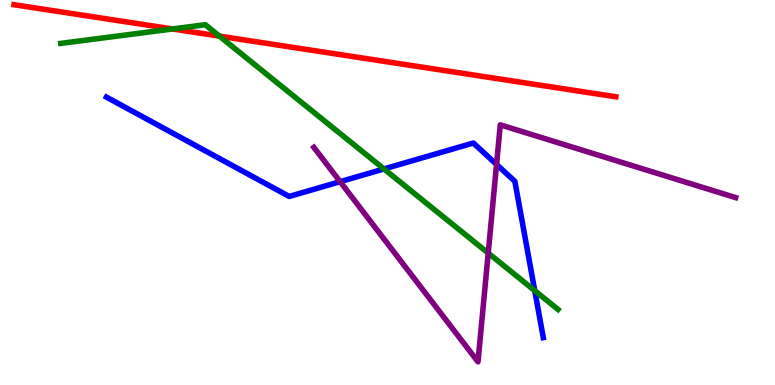[{'lines': ['blue', 'red'], 'intersections': []}, {'lines': ['green', 'red'], 'intersections': [{'x': 2.23, 'y': 9.25}, {'x': 2.83, 'y': 9.06}]}, {'lines': ['purple', 'red'], 'intersections': []}, {'lines': ['blue', 'green'], 'intersections': [{'x': 4.95, 'y': 5.61}, {'x': 6.9, 'y': 2.45}]}, {'lines': ['blue', 'purple'], 'intersections': [{'x': 4.39, 'y': 5.28}, {'x': 6.41, 'y': 5.73}]}, {'lines': ['green', 'purple'], 'intersections': [{'x': 6.3, 'y': 3.43}]}]